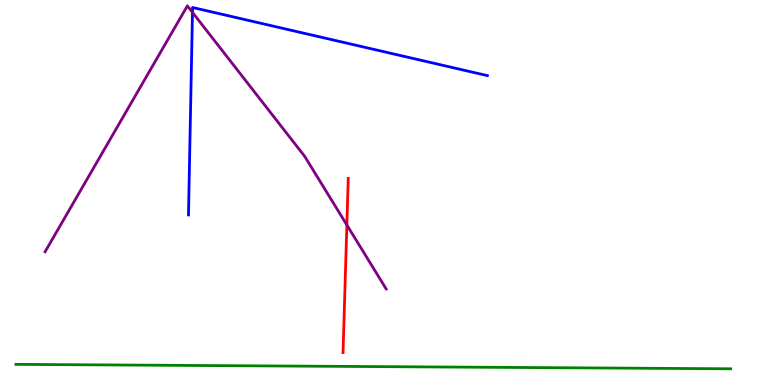[{'lines': ['blue', 'red'], 'intersections': []}, {'lines': ['green', 'red'], 'intersections': []}, {'lines': ['purple', 'red'], 'intersections': [{'x': 4.48, 'y': 4.16}]}, {'lines': ['blue', 'green'], 'intersections': []}, {'lines': ['blue', 'purple'], 'intersections': [{'x': 2.48, 'y': 9.68}]}, {'lines': ['green', 'purple'], 'intersections': []}]